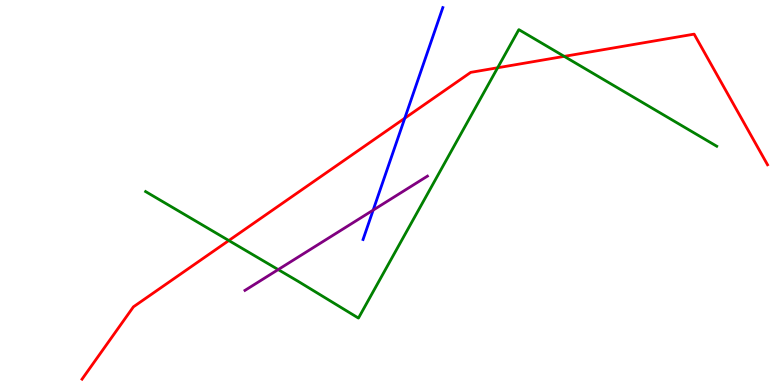[{'lines': ['blue', 'red'], 'intersections': [{'x': 5.22, 'y': 6.93}]}, {'lines': ['green', 'red'], 'intersections': [{'x': 2.95, 'y': 3.75}, {'x': 6.42, 'y': 8.24}, {'x': 7.28, 'y': 8.54}]}, {'lines': ['purple', 'red'], 'intersections': []}, {'lines': ['blue', 'green'], 'intersections': []}, {'lines': ['blue', 'purple'], 'intersections': [{'x': 4.81, 'y': 4.54}]}, {'lines': ['green', 'purple'], 'intersections': [{'x': 3.59, 'y': 3.0}]}]